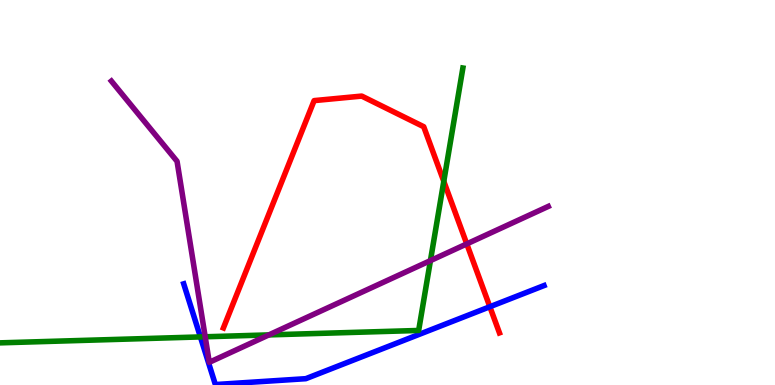[{'lines': ['blue', 'red'], 'intersections': [{'x': 6.32, 'y': 2.03}]}, {'lines': ['green', 'red'], 'intersections': [{'x': 5.73, 'y': 5.29}]}, {'lines': ['purple', 'red'], 'intersections': [{'x': 6.02, 'y': 3.66}]}, {'lines': ['blue', 'green'], 'intersections': [{'x': 2.59, 'y': 1.25}]}, {'lines': ['blue', 'purple'], 'intersections': []}, {'lines': ['green', 'purple'], 'intersections': [{'x': 2.65, 'y': 1.25}, {'x': 3.47, 'y': 1.3}, {'x': 5.55, 'y': 3.23}]}]